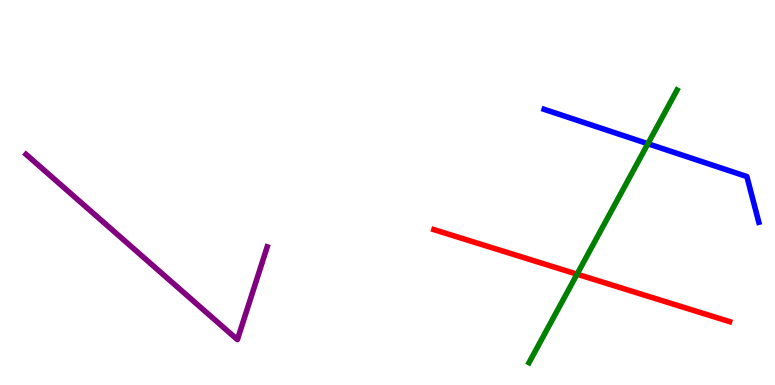[{'lines': ['blue', 'red'], 'intersections': []}, {'lines': ['green', 'red'], 'intersections': [{'x': 7.45, 'y': 2.88}]}, {'lines': ['purple', 'red'], 'intersections': []}, {'lines': ['blue', 'green'], 'intersections': [{'x': 8.36, 'y': 6.27}]}, {'lines': ['blue', 'purple'], 'intersections': []}, {'lines': ['green', 'purple'], 'intersections': []}]